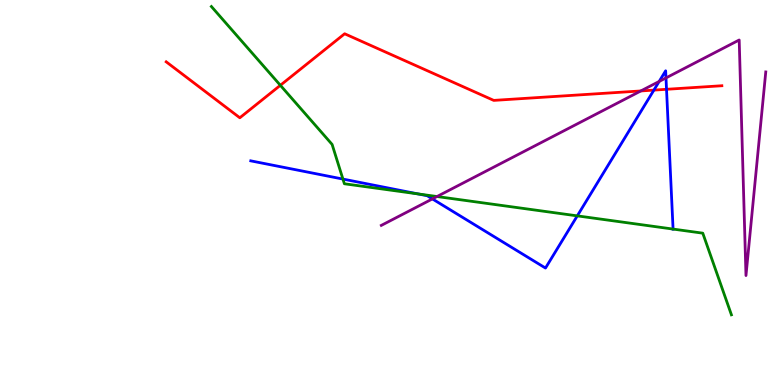[{'lines': ['blue', 'red'], 'intersections': [{'x': 8.44, 'y': 7.66}, {'x': 8.6, 'y': 7.68}]}, {'lines': ['green', 'red'], 'intersections': [{'x': 3.62, 'y': 7.78}]}, {'lines': ['purple', 'red'], 'intersections': [{'x': 8.27, 'y': 7.64}]}, {'lines': ['blue', 'green'], 'intersections': [{'x': 4.42, 'y': 5.35}, {'x': 5.4, 'y': 4.96}, {'x': 7.45, 'y': 4.39}, {'x': 8.68, 'y': 4.05}]}, {'lines': ['blue', 'purple'], 'intersections': [{'x': 5.58, 'y': 4.83}, {'x': 8.51, 'y': 7.88}, {'x': 8.59, 'y': 7.98}]}, {'lines': ['green', 'purple'], 'intersections': [{'x': 5.64, 'y': 4.9}]}]